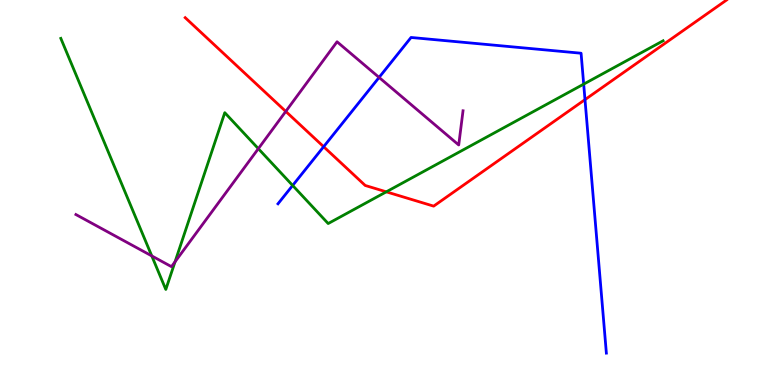[{'lines': ['blue', 'red'], 'intersections': [{'x': 4.18, 'y': 6.19}, {'x': 7.55, 'y': 7.41}]}, {'lines': ['green', 'red'], 'intersections': [{'x': 4.98, 'y': 5.02}]}, {'lines': ['purple', 'red'], 'intersections': [{'x': 3.69, 'y': 7.11}]}, {'lines': ['blue', 'green'], 'intersections': [{'x': 3.78, 'y': 5.18}, {'x': 7.53, 'y': 7.81}]}, {'lines': ['blue', 'purple'], 'intersections': [{'x': 4.89, 'y': 7.99}]}, {'lines': ['green', 'purple'], 'intersections': [{'x': 1.96, 'y': 3.35}, {'x': 2.26, 'y': 3.2}, {'x': 3.33, 'y': 6.14}]}]